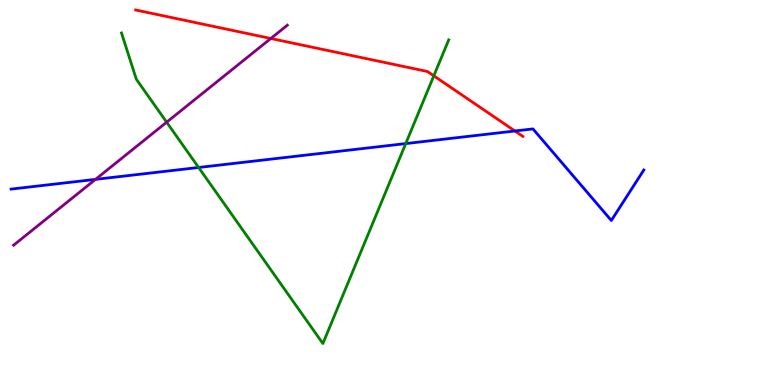[{'lines': ['blue', 'red'], 'intersections': [{'x': 6.64, 'y': 6.6}]}, {'lines': ['green', 'red'], 'intersections': [{'x': 5.6, 'y': 8.03}]}, {'lines': ['purple', 'red'], 'intersections': [{'x': 3.49, 'y': 9.0}]}, {'lines': ['blue', 'green'], 'intersections': [{'x': 2.56, 'y': 5.65}, {'x': 5.24, 'y': 6.27}]}, {'lines': ['blue', 'purple'], 'intersections': [{'x': 1.23, 'y': 5.34}]}, {'lines': ['green', 'purple'], 'intersections': [{'x': 2.15, 'y': 6.83}]}]